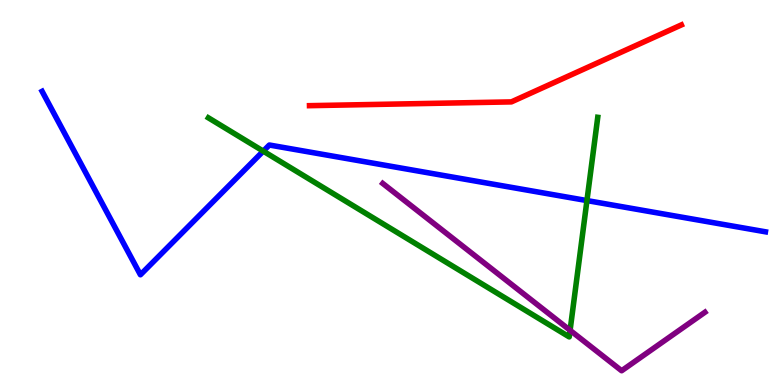[{'lines': ['blue', 'red'], 'intersections': []}, {'lines': ['green', 'red'], 'intersections': []}, {'lines': ['purple', 'red'], 'intersections': []}, {'lines': ['blue', 'green'], 'intersections': [{'x': 3.4, 'y': 6.07}, {'x': 7.57, 'y': 4.79}]}, {'lines': ['blue', 'purple'], 'intersections': []}, {'lines': ['green', 'purple'], 'intersections': [{'x': 7.36, 'y': 1.42}]}]